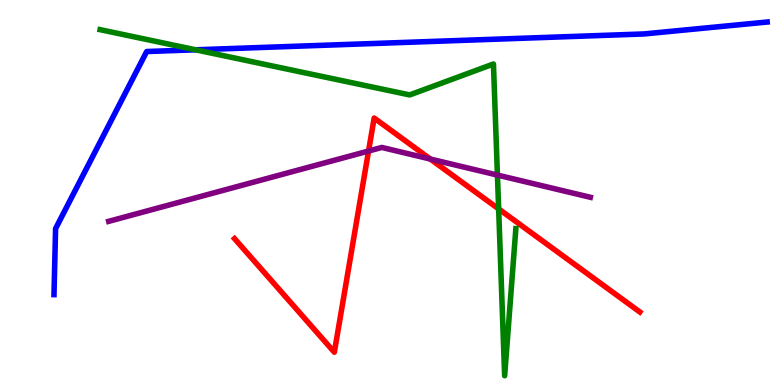[{'lines': ['blue', 'red'], 'intersections': []}, {'lines': ['green', 'red'], 'intersections': [{'x': 6.43, 'y': 4.57}]}, {'lines': ['purple', 'red'], 'intersections': [{'x': 4.76, 'y': 6.08}, {'x': 5.55, 'y': 5.87}]}, {'lines': ['blue', 'green'], 'intersections': [{'x': 2.52, 'y': 8.71}]}, {'lines': ['blue', 'purple'], 'intersections': []}, {'lines': ['green', 'purple'], 'intersections': [{'x': 6.42, 'y': 5.45}]}]